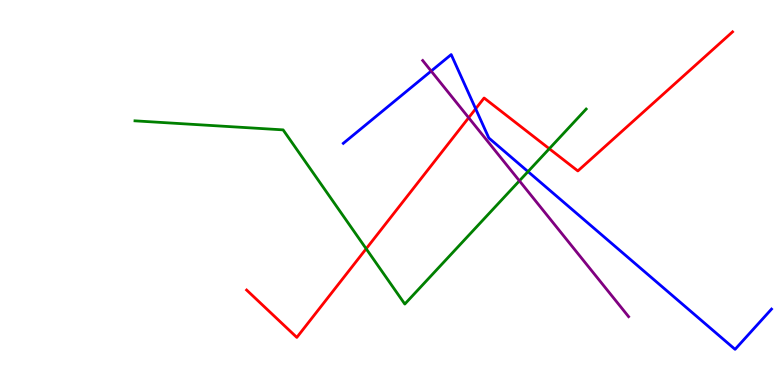[{'lines': ['blue', 'red'], 'intersections': [{'x': 6.14, 'y': 7.17}]}, {'lines': ['green', 'red'], 'intersections': [{'x': 4.72, 'y': 3.54}, {'x': 7.09, 'y': 6.14}]}, {'lines': ['purple', 'red'], 'intersections': [{'x': 6.05, 'y': 6.94}]}, {'lines': ['blue', 'green'], 'intersections': [{'x': 6.81, 'y': 5.54}]}, {'lines': ['blue', 'purple'], 'intersections': [{'x': 5.56, 'y': 8.15}]}, {'lines': ['green', 'purple'], 'intersections': [{'x': 6.7, 'y': 5.3}]}]